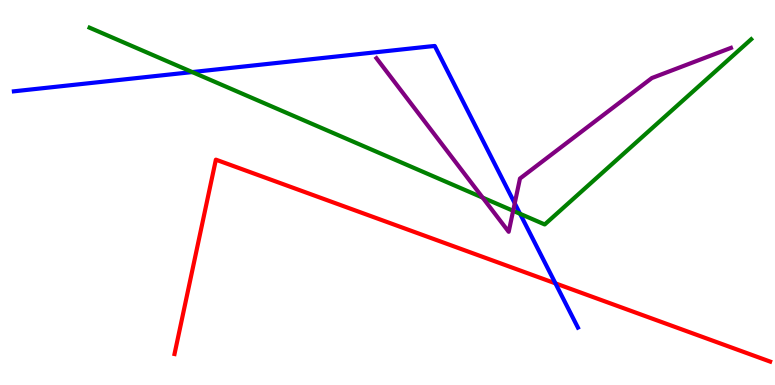[{'lines': ['blue', 'red'], 'intersections': [{'x': 7.17, 'y': 2.64}]}, {'lines': ['green', 'red'], 'intersections': []}, {'lines': ['purple', 'red'], 'intersections': []}, {'lines': ['blue', 'green'], 'intersections': [{'x': 2.48, 'y': 8.13}, {'x': 6.71, 'y': 4.45}]}, {'lines': ['blue', 'purple'], 'intersections': [{'x': 6.64, 'y': 4.72}]}, {'lines': ['green', 'purple'], 'intersections': [{'x': 6.23, 'y': 4.87}, {'x': 6.62, 'y': 4.52}]}]